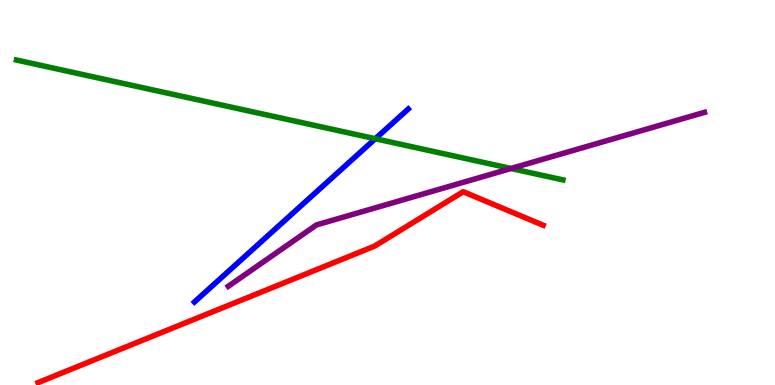[{'lines': ['blue', 'red'], 'intersections': []}, {'lines': ['green', 'red'], 'intersections': []}, {'lines': ['purple', 'red'], 'intersections': []}, {'lines': ['blue', 'green'], 'intersections': [{'x': 4.84, 'y': 6.4}]}, {'lines': ['blue', 'purple'], 'intersections': []}, {'lines': ['green', 'purple'], 'intersections': [{'x': 6.59, 'y': 5.62}]}]